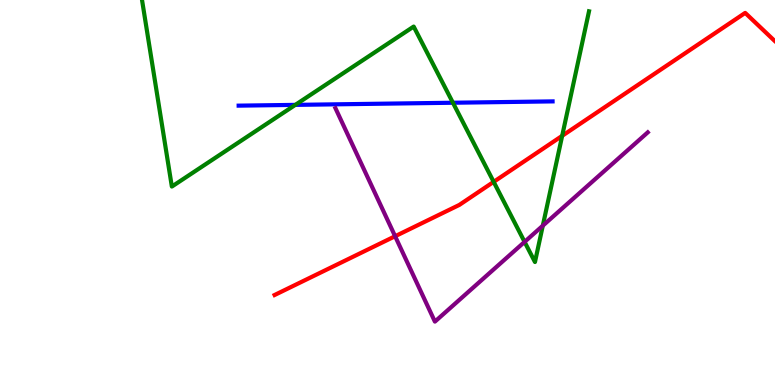[{'lines': ['blue', 'red'], 'intersections': []}, {'lines': ['green', 'red'], 'intersections': [{'x': 6.37, 'y': 5.28}, {'x': 7.25, 'y': 6.47}]}, {'lines': ['purple', 'red'], 'intersections': [{'x': 5.1, 'y': 3.86}]}, {'lines': ['blue', 'green'], 'intersections': [{'x': 3.81, 'y': 7.28}, {'x': 5.84, 'y': 7.33}]}, {'lines': ['blue', 'purple'], 'intersections': []}, {'lines': ['green', 'purple'], 'intersections': [{'x': 6.77, 'y': 3.72}, {'x': 7.0, 'y': 4.14}]}]